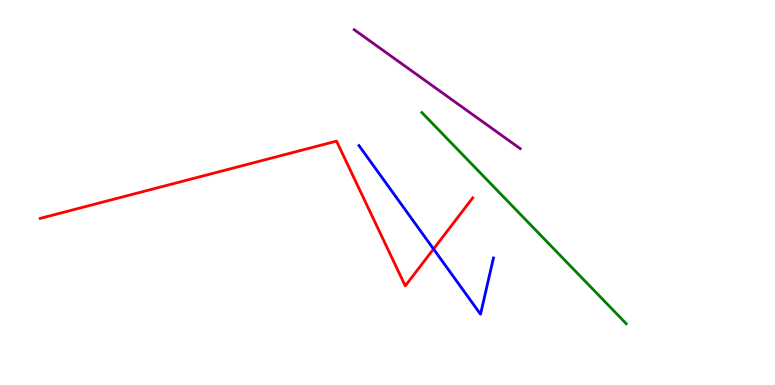[{'lines': ['blue', 'red'], 'intersections': [{'x': 5.59, 'y': 3.53}]}, {'lines': ['green', 'red'], 'intersections': []}, {'lines': ['purple', 'red'], 'intersections': []}, {'lines': ['blue', 'green'], 'intersections': []}, {'lines': ['blue', 'purple'], 'intersections': []}, {'lines': ['green', 'purple'], 'intersections': []}]